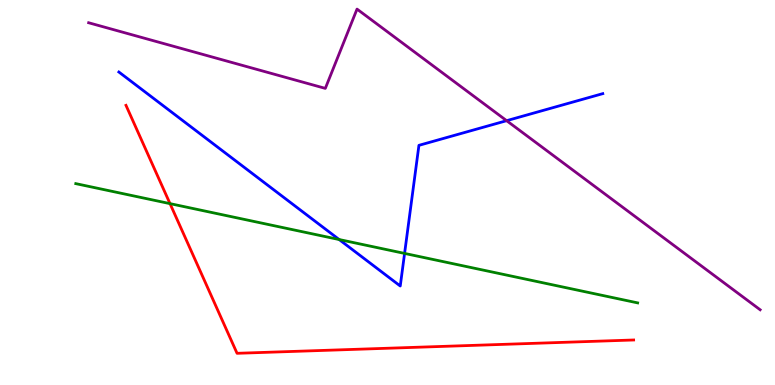[{'lines': ['blue', 'red'], 'intersections': []}, {'lines': ['green', 'red'], 'intersections': [{'x': 2.19, 'y': 4.71}]}, {'lines': ['purple', 'red'], 'intersections': []}, {'lines': ['blue', 'green'], 'intersections': [{'x': 4.38, 'y': 3.78}, {'x': 5.22, 'y': 3.42}]}, {'lines': ['blue', 'purple'], 'intersections': [{'x': 6.54, 'y': 6.87}]}, {'lines': ['green', 'purple'], 'intersections': []}]